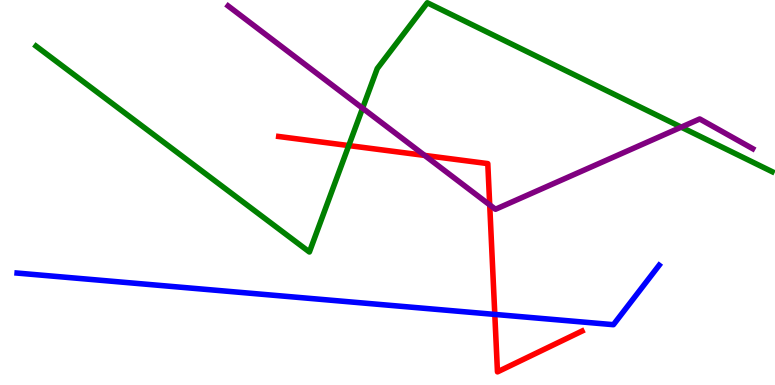[{'lines': ['blue', 'red'], 'intersections': [{'x': 6.38, 'y': 1.83}]}, {'lines': ['green', 'red'], 'intersections': [{'x': 4.5, 'y': 6.22}]}, {'lines': ['purple', 'red'], 'intersections': [{'x': 5.48, 'y': 5.96}, {'x': 6.32, 'y': 4.68}]}, {'lines': ['blue', 'green'], 'intersections': []}, {'lines': ['blue', 'purple'], 'intersections': []}, {'lines': ['green', 'purple'], 'intersections': [{'x': 4.68, 'y': 7.19}, {'x': 8.79, 'y': 6.7}]}]